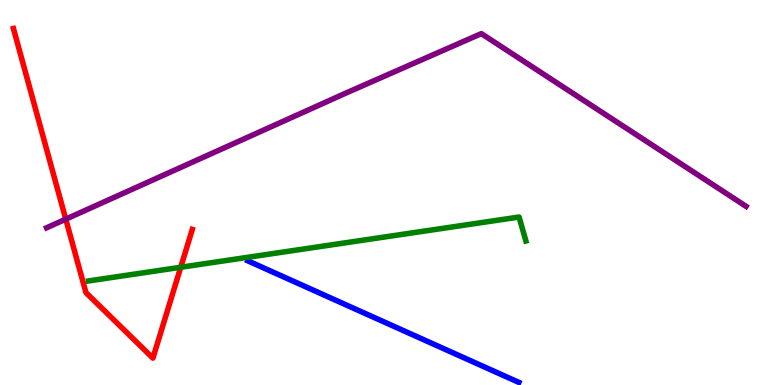[{'lines': ['blue', 'red'], 'intersections': []}, {'lines': ['green', 'red'], 'intersections': [{'x': 2.33, 'y': 3.06}]}, {'lines': ['purple', 'red'], 'intersections': [{'x': 0.849, 'y': 4.31}]}, {'lines': ['blue', 'green'], 'intersections': []}, {'lines': ['blue', 'purple'], 'intersections': []}, {'lines': ['green', 'purple'], 'intersections': []}]